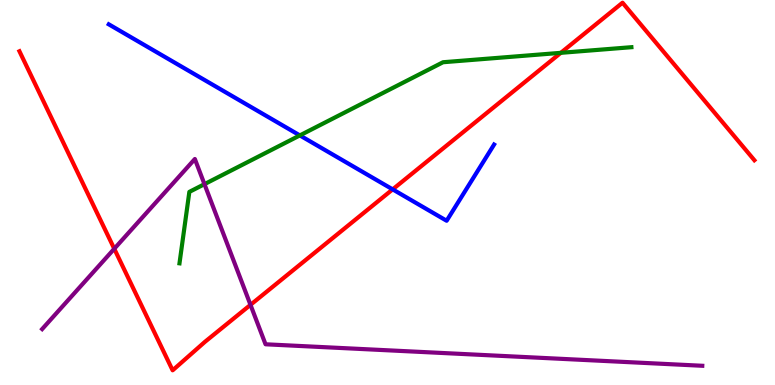[{'lines': ['blue', 'red'], 'intersections': [{'x': 5.07, 'y': 5.08}]}, {'lines': ['green', 'red'], 'intersections': [{'x': 7.24, 'y': 8.63}]}, {'lines': ['purple', 'red'], 'intersections': [{'x': 1.47, 'y': 3.54}, {'x': 3.23, 'y': 2.08}]}, {'lines': ['blue', 'green'], 'intersections': [{'x': 3.87, 'y': 6.48}]}, {'lines': ['blue', 'purple'], 'intersections': []}, {'lines': ['green', 'purple'], 'intersections': [{'x': 2.64, 'y': 5.22}]}]